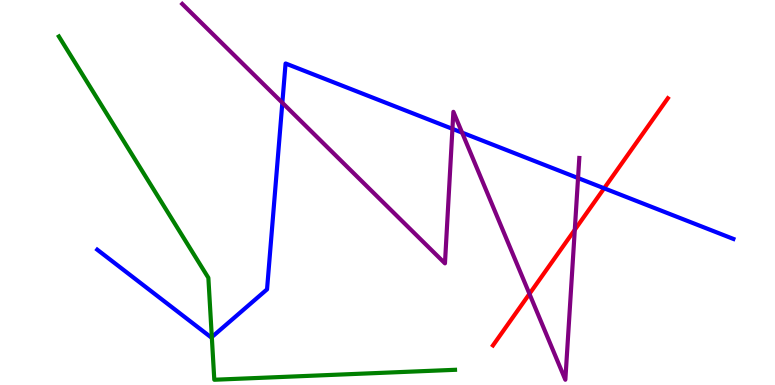[{'lines': ['blue', 'red'], 'intersections': [{'x': 7.8, 'y': 5.11}]}, {'lines': ['green', 'red'], 'intersections': []}, {'lines': ['purple', 'red'], 'intersections': [{'x': 6.83, 'y': 2.37}, {'x': 7.42, 'y': 4.03}]}, {'lines': ['blue', 'green'], 'intersections': [{'x': 2.73, 'y': 1.24}]}, {'lines': ['blue', 'purple'], 'intersections': [{'x': 3.64, 'y': 7.33}, {'x': 5.84, 'y': 6.65}, {'x': 5.96, 'y': 6.56}, {'x': 7.46, 'y': 5.38}]}, {'lines': ['green', 'purple'], 'intersections': []}]